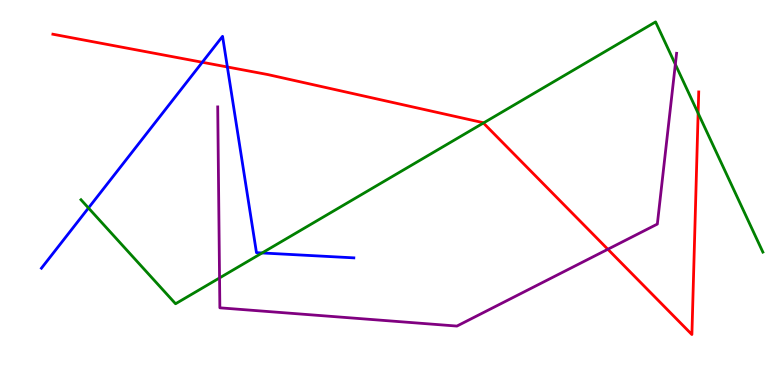[{'lines': ['blue', 'red'], 'intersections': [{'x': 2.61, 'y': 8.38}, {'x': 2.93, 'y': 8.26}]}, {'lines': ['green', 'red'], 'intersections': [{'x': 6.24, 'y': 6.8}, {'x': 9.01, 'y': 7.06}]}, {'lines': ['purple', 'red'], 'intersections': [{'x': 7.84, 'y': 3.53}]}, {'lines': ['blue', 'green'], 'intersections': [{'x': 1.14, 'y': 4.6}, {'x': 3.38, 'y': 3.43}]}, {'lines': ['blue', 'purple'], 'intersections': []}, {'lines': ['green', 'purple'], 'intersections': [{'x': 2.83, 'y': 2.78}, {'x': 8.71, 'y': 8.33}]}]